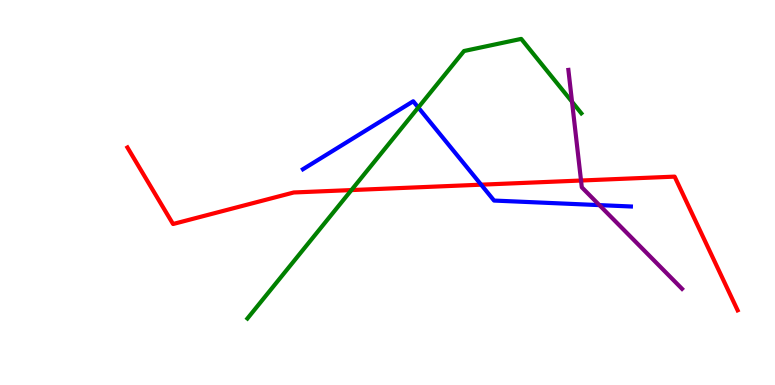[{'lines': ['blue', 'red'], 'intersections': [{'x': 6.21, 'y': 5.2}]}, {'lines': ['green', 'red'], 'intersections': [{'x': 4.53, 'y': 5.06}]}, {'lines': ['purple', 'red'], 'intersections': [{'x': 7.5, 'y': 5.31}]}, {'lines': ['blue', 'green'], 'intersections': [{'x': 5.4, 'y': 7.21}]}, {'lines': ['blue', 'purple'], 'intersections': [{'x': 7.73, 'y': 4.67}]}, {'lines': ['green', 'purple'], 'intersections': [{'x': 7.38, 'y': 7.36}]}]